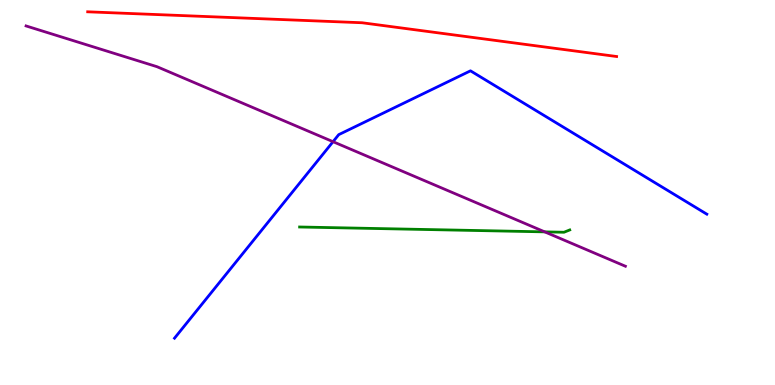[{'lines': ['blue', 'red'], 'intersections': []}, {'lines': ['green', 'red'], 'intersections': []}, {'lines': ['purple', 'red'], 'intersections': []}, {'lines': ['blue', 'green'], 'intersections': []}, {'lines': ['blue', 'purple'], 'intersections': [{'x': 4.3, 'y': 6.32}]}, {'lines': ['green', 'purple'], 'intersections': [{'x': 7.03, 'y': 3.98}]}]